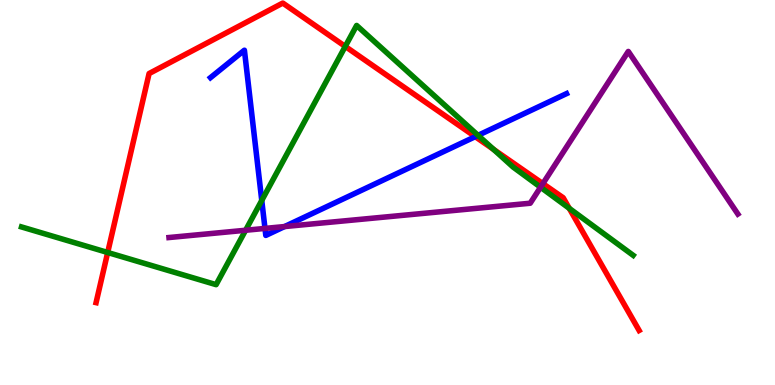[{'lines': ['blue', 'red'], 'intersections': [{'x': 6.13, 'y': 6.45}]}, {'lines': ['green', 'red'], 'intersections': [{'x': 1.39, 'y': 3.44}, {'x': 4.45, 'y': 8.79}, {'x': 6.37, 'y': 6.12}, {'x': 7.35, 'y': 4.59}]}, {'lines': ['purple', 'red'], 'intersections': [{'x': 7.0, 'y': 5.23}]}, {'lines': ['blue', 'green'], 'intersections': [{'x': 3.38, 'y': 4.79}, {'x': 6.17, 'y': 6.48}]}, {'lines': ['blue', 'purple'], 'intersections': [{'x': 3.42, 'y': 4.07}, {'x': 3.67, 'y': 4.12}]}, {'lines': ['green', 'purple'], 'intersections': [{'x': 3.17, 'y': 4.02}, {'x': 6.97, 'y': 5.14}]}]